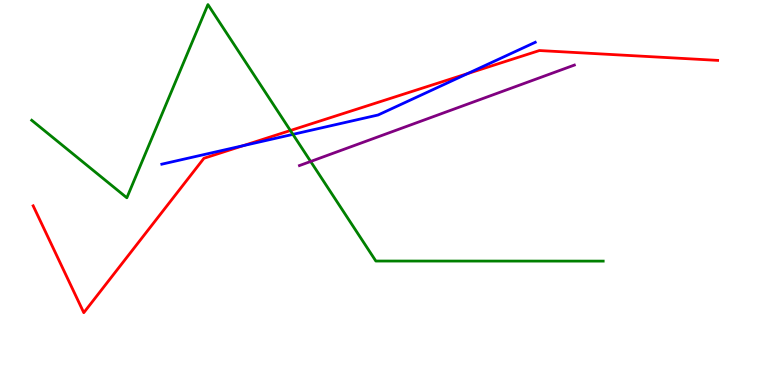[{'lines': ['blue', 'red'], 'intersections': [{'x': 3.14, 'y': 6.22}, {'x': 6.03, 'y': 8.09}]}, {'lines': ['green', 'red'], 'intersections': [{'x': 3.75, 'y': 6.61}]}, {'lines': ['purple', 'red'], 'intersections': []}, {'lines': ['blue', 'green'], 'intersections': [{'x': 3.78, 'y': 6.51}]}, {'lines': ['blue', 'purple'], 'intersections': []}, {'lines': ['green', 'purple'], 'intersections': [{'x': 4.01, 'y': 5.81}]}]